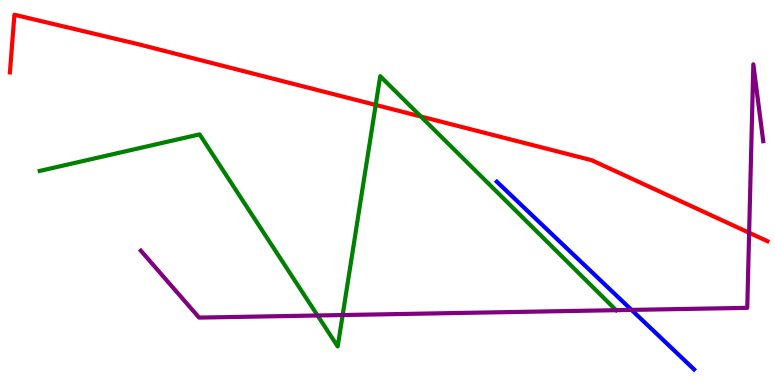[{'lines': ['blue', 'red'], 'intersections': []}, {'lines': ['green', 'red'], 'intersections': [{'x': 4.85, 'y': 7.27}, {'x': 5.43, 'y': 6.97}]}, {'lines': ['purple', 'red'], 'intersections': [{'x': 9.67, 'y': 3.95}]}, {'lines': ['blue', 'green'], 'intersections': []}, {'lines': ['blue', 'purple'], 'intersections': [{'x': 8.15, 'y': 1.95}]}, {'lines': ['green', 'purple'], 'intersections': [{'x': 4.1, 'y': 1.81}, {'x': 4.42, 'y': 1.82}, {'x': 7.95, 'y': 1.94}]}]